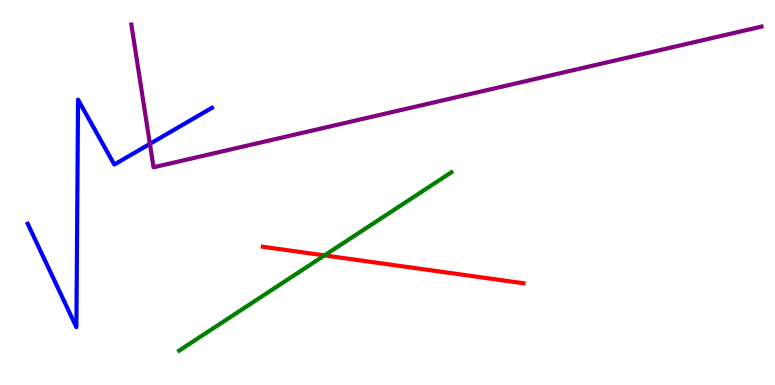[{'lines': ['blue', 'red'], 'intersections': []}, {'lines': ['green', 'red'], 'intersections': [{'x': 4.19, 'y': 3.37}]}, {'lines': ['purple', 'red'], 'intersections': []}, {'lines': ['blue', 'green'], 'intersections': []}, {'lines': ['blue', 'purple'], 'intersections': [{'x': 1.93, 'y': 6.26}]}, {'lines': ['green', 'purple'], 'intersections': []}]